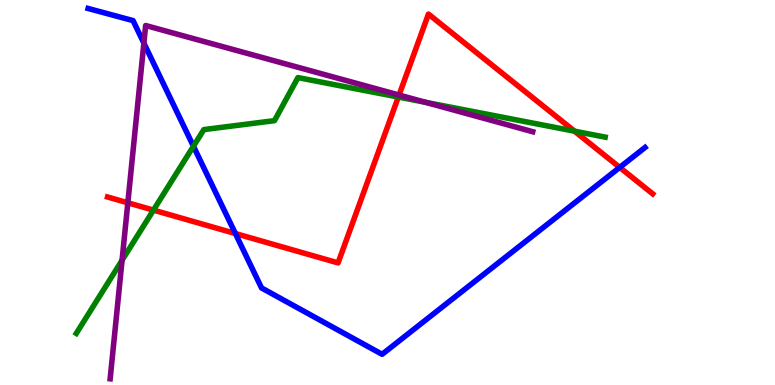[{'lines': ['blue', 'red'], 'intersections': [{'x': 3.04, 'y': 3.93}, {'x': 8.0, 'y': 5.65}]}, {'lines': ['green', 'red'], 'intersections': [{'x': 1.98, 'y': 4.54}, {'x': 5.14, 'y': 7.48}, {'x': 7.41, 'y': 6.59}]}, {'lines': ['purple', 'red'], 'intersections': [{'x': 1.65, 'y': 4.73}, {'x': 5.15, 'y': 7.53}]}, {'lines': ['blue', 'green'], 'intersections': [{'x': 2.5, 'y': 6.2}]}, {'lines': ['blue', 'purple'], 'intersections': [{'x': 1.86, 'y': 8.88}]}, {'lines': ['green', 'purple'], 'intersections': [{'x': 1.57, 'y': 3.24}, {'x': 5.49, 'y': 7.34}]}]